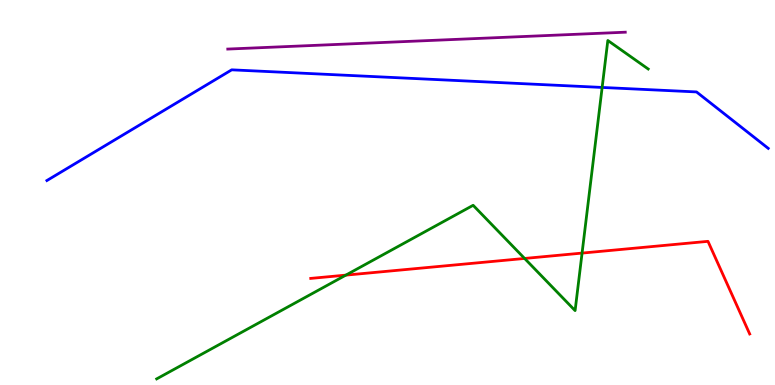[{'lines': ['blue', 'red'], 'intersections': []}, {'lines': ['green', 'red'], 'intersections': [{'x': 4.46, 'y': 2.85}, {'x': 6.77, 'y': 3.29}, {'x': 7.51, 'y': 3.43}]}, {'lines': ['purple', 'red'], 'intersections': []}, {'lines': ['blue', 'green'], 'intersections': [{'x': 7.77, 'y': 7.73}]}, {'lines': ['blue', 'purple'], 'intersections': []}, {'lines': ['green', 'purple'], 'intersections': []}]